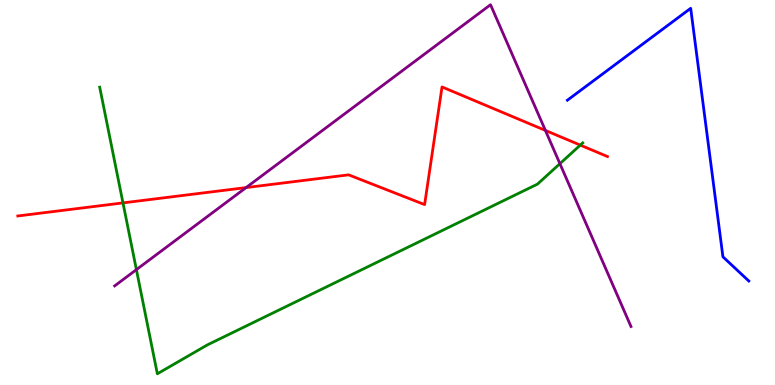[{'lines': ['blue', 'red'], 'intersections': []}, {'lines': ['green', 'red'], 'intersections': [{'x': 1.59, 'y': 4.73}, {'x': 7.49, 'y': 6.23}]}, {'lines': ['purple', 'red'], 'intersections': [{'x': 3.18, 'y': 5.13}, {'x': 7.04, 'y': 6.61}]}, {'lines': ['blue', 'green'], 'intersections': []}, {'lines': ['blue', 'purple'], 'intersections': []}, {'lines': ['green', 'purple'], 'intersections': [{'x': 1.76, 'y': 3.0}, {'x': 7.22, 'y': 5.75}]}]